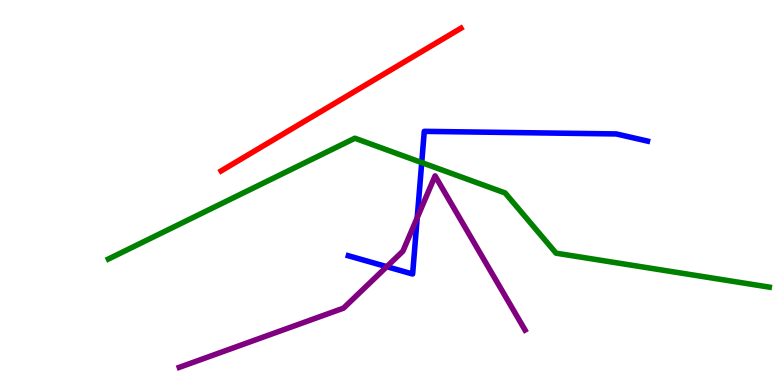[{'lines': ['blue', 'red'], 'intersections': []}, {'lines': ['green', 'red'], 'intersections': []}, {'lines': ['purple', 'red'], 'intersections': []}, {'lines': ['blue', 'green'], 'intersections': [{'x': 5.44, 'y': 5.78}]}, {'lines': ['blue', 'purple'], 'intersections': [{'x': 4.99, 'y': 3.07}, {'x': 5.38, 'y': 4.35}]}, {'lines': ['green', 'purple'], 'intersections': []}]